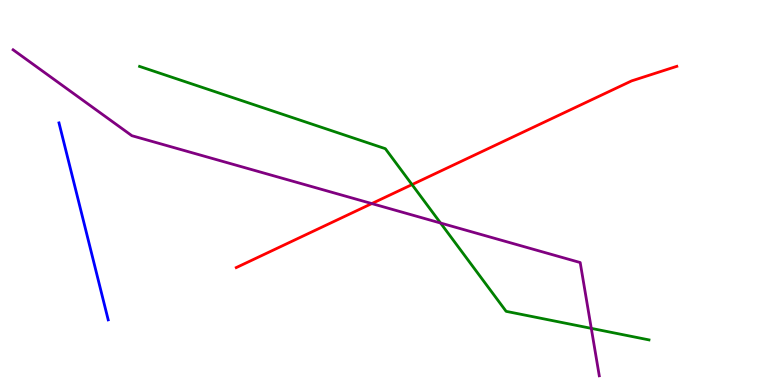[{'lines': ['blue', 'red'], 'intersections': []}, {'lines': ['green', 'red'], 'intersections': [{'x': 5.32, 'y': 5.21}]}, {'lines': ['purple', 'red'], 'intersections': [{'x': 4.8, 'y': 4.71}]}, {'lines': ['blue', 'green'], 'intersections': []}, {'lines': ['blue', 'purple'], 'intersections': []}, {'lines': ['green', 'purple'], 'intersections': [{'x': 5.68, 'y': 4.21}, {'x': 7.63, 'y': 1.47}]}]